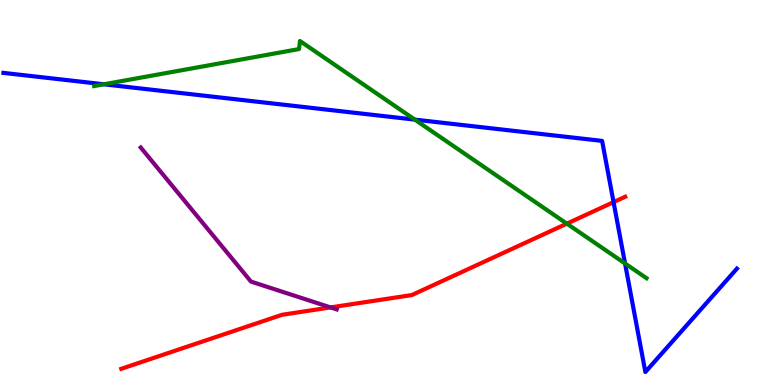[{'lines': ['blue', 'red'], 'intersections': [{'x': 7.92, 'y': 4.75}]}, {'lines': ['green', 'red'], 'intersections': [{'x': 7.31, 'y': 4.19}]}, {'lines': ['purple', 'red'], 'intersections': [{'x': 4.27, 'y': 2.02}]}, {'lines': ['blue', 'green'], 'intersections': [{'x': 1.34, 'y': 7.81}, {'x': 5.35, 'y': 6.89}, {'x': 8.07, 'y': 3.16}]}, {'lines': ['blue', 'purple'], 'intersections': []}, {'lines': ['green', 'purple'], 'intersections': []}]